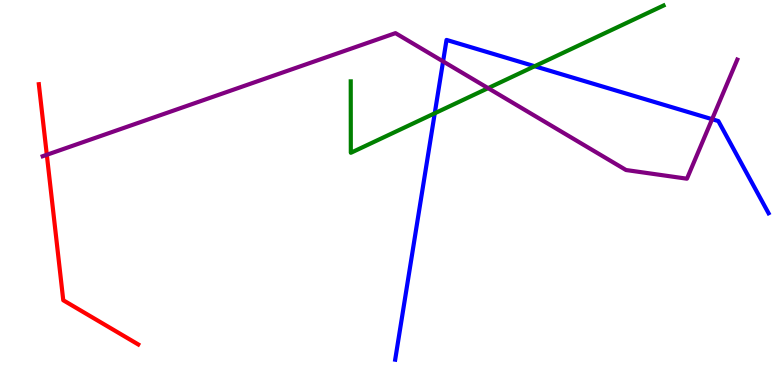[{'lines': ['blue', 'red'], 'intersections': []}, {'lines': ['green', 'red'], 'intersections': []}, {'lines': ['purple', 'red'], 'intersections': [{'x': 0.604, 'y': 5.98}]}, {'lines': ['blue', 'green'], 'intersections': [{'x': 5.61, 'y': 7.06}, {'x': 6.9, 'y': 8.28}]}, {'lines': ['blue', 'purple'], 'intersections': [{'x': 5.72, 'y': 8.4}, {'x': 9.19, 'y': 6.9}]}, {'lines': ['green', 'purple'], 'intersections': [{'x': 6.3, 'y': 7.71}]}]